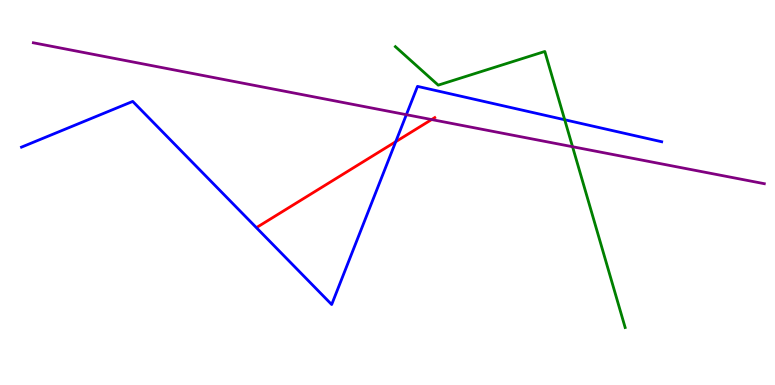[{'lines': ['blue', 'red'], 'intersections': [{'x': 5.11, 'y': 6.32}]}, {'lines': ['green', 'red'], 'intersections': []}, {'lines': ['purple', 'red'], 'intersections': [{'x': 5.57, 'y': 6.89}]}, {'lines': ['blue', 'green'], 'intersections': [{'x': 7.29, 'y': 6.89}]}, {'lines': ['blue', 'purple'], 'intersections': [{'x': 5.24, 'y': 7.02}]}, {'lines': ['green', 'purple'], 'intersections': [{'x': 7.39, 'y': 6.19}]}]